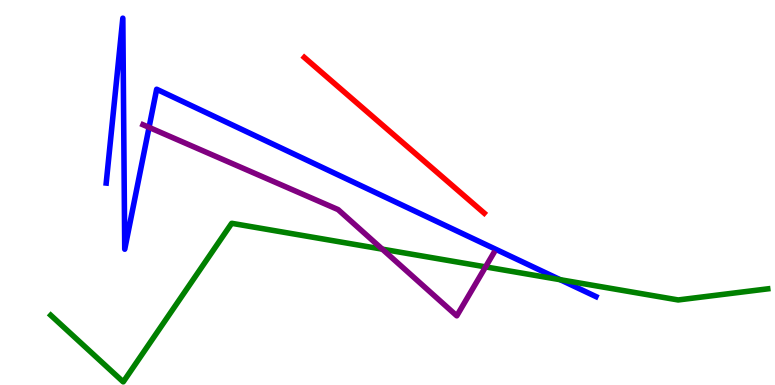[{'lines': ['blue', 'red'], 'intersections': []}, {'lines': ['green', 'red'], 'intersections': []}, {'lines': ['purple', 'red'], 'intersections': []}, {'lines': ['blue', 'green'], 'intersections': [{'x': 7.23, 'y': 2.74}]}, {'lines': ['blue', 'purple'], 'intersections': [{'x': 1.92, 'y': 6.69}]}, {'lines': ['green', 'purple'], 'intersections': [{'x': 4.93, 'y': 3.53}, {'x': 6.27, 'y': 3.07}]}]